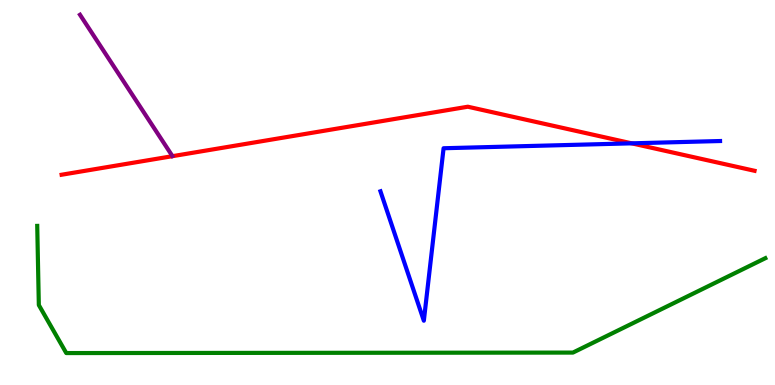[{'lines': ['blue', 'red'], 'intersections': [{'x': 8.15, 'y': 6.28}]}, {'lines': ['green', 'red'], 'intersections': []}, {'lines': ['purple', 'red'], 'intersections': []}, {'lines': ['blue', 'green'], 'intersections': []}, {'lines': ['blue', 'purple'], 'intersections': []}, {'lines': ['green', 'purple'], 'intersections': []}]